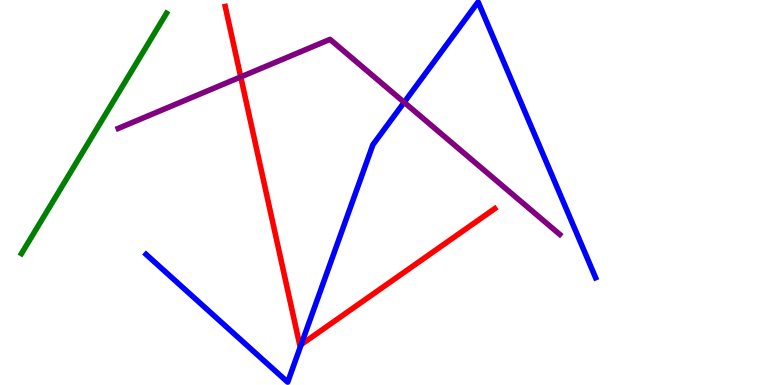[{'lines': ['blue', 'red'], 'intersections': [{'x': 3.89, 'y': 1.05}]}, {'lines': ['green', 'red'], 'intersections': []}, {'lines': ['purple', 'red'], 'intersections': [{'x': 3.11, 'y': 8.0}]}, {'lines': ['blue', 'green'], 'intersections': []}, {'lines': ['blue', 'purple'], 'intersections': [{'x': 5.21, 'y': 7.34}]}, {'lines': ['green', 'purple'], 'intersections': []}]